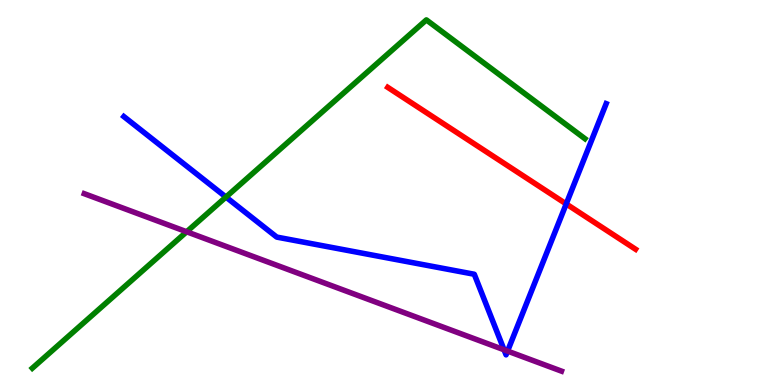[{'lines': ['blue', 'red'], 'intersections': [{'x': 7.31, 'y': 4.7}]}, {'lines': ['green', 'red'], 'intersections': []}, {'lines': ['purple', 'red'], 'intersections': []}, {'lines': ['blue', 'green'], 'intersections': [{'x': 2.92, 'y': 4.88}]}, {'lines': ['blue', 'purple'], 'intersections': [{'x': 6.5, 'y': 0.915}, {'x': 6.55, 'y': 0.881}]}, {'lines': ['green', 'purple'], 'intersections': [{'x': 2.41, 'y': 3.98}]}]